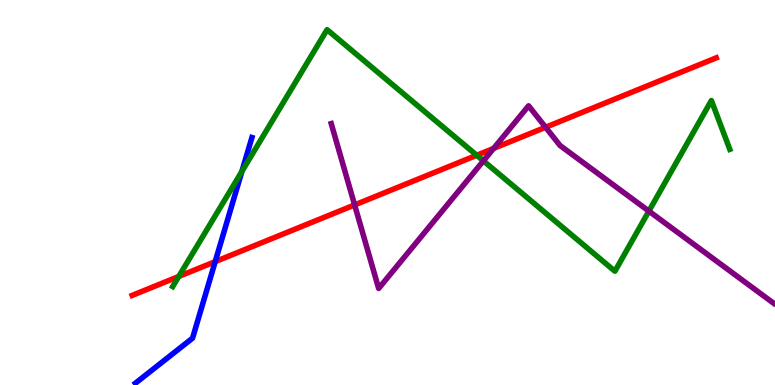[{'lines': ['blue', 'red'], 'intersections': [{'x': 2.78, 'y': 3.2}]}, {'lines': ['green', 'red'], 'intersections': [{'x': 2.31, 'y': 2.82}, {'x': 6.15, 'y': 5.97}]}, {'lines': ['purple', 'red'], 'intersections': [{'x': 4.58, 'y': 4.68}, {'x': 6.37, 'y': 6.15}, {'x': 7.04, 'y': 6.69}]}, {'lines': ['blue', 'green'], 'intersections': [{'x': 3.12, 'y': 5.55}]}, {'lines': ['blue', 'purple'], 'intersections': []}, {'lines': ['green', 'purple'], 'intersections': [{'x': 6.24, 'y': 5.82}, {'x': 8.37, 'y': 4.52}]}]